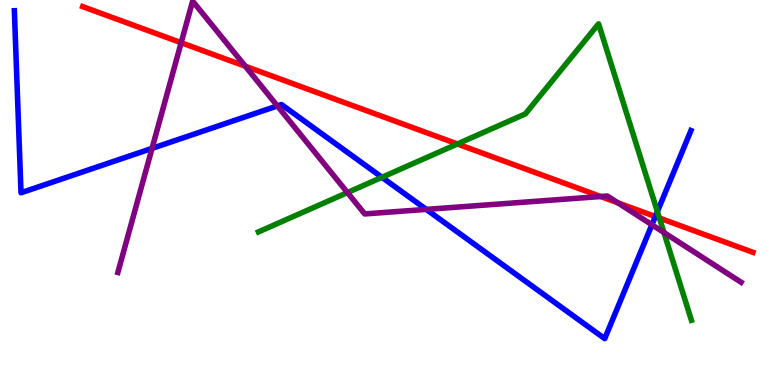[{'lines': ['blue', 'red'], 'intersections': [{'x': 8.46, 'y': 4.38}]}, {'lines': ['green', 'red'], 'intersections': [{'x': 5.9, 'y': 6.26}, {'x': 8.51, 'y': 4.34}]}, {'lines': ['purple', 'red'], 'intersections': [{'x': 2.34, 'y': 8.89}, {'x': 3.16, 'y': 8.28}, {'x': 7.75, 'y': 4.9}, {'x': 7.97, 'y': 4.73}]}, {'lines': ['blue', 'green'], 'intersections': [{'x': 4.93, 'y': 5.39}, {'x': 8.48, 'y': 4.5}]}, {'lines': ['blue', 'purple'], 'intersections': [{'x': 1.96, 'y': 6.15}, {'x': 3.58, 'y': 7.25}, {'x': 5.5, 'y': 4.56}, {'x': 8.41, 'y': 4.16}]}, {'lines': ['green', 'purple'], 'intersections': [{'x': 4.48, 'y': 5.0}, {'x': 8.57, 'y': 3.96}]}]